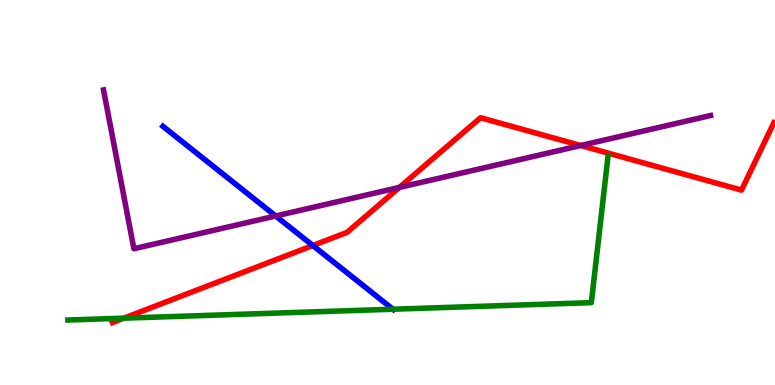[{'lines': ['blue', 'red'], 'intersections': [{'x': 4.04, 'y': 3.62}]}, {'lines': ['green', 'red'], 'intersections': [{'x': 1.6, 'y': 1.74}]}, {'lines': ['purple', 'red'], 'intersections': [{'x': 5.15, 'y': 5.13}, {'x': 7.49, 'y': 6.22}]}, {'lines': ['blue', 'green'], 'intersections': [{'x': 5.07, 'y': 1.97}]}, {'lines': ['blue', 'purple'], 'intersections': [{'x': 3.56, 'y': 4.39}]}, {'lines': ['green', 'purple'], 'intersections': []}]